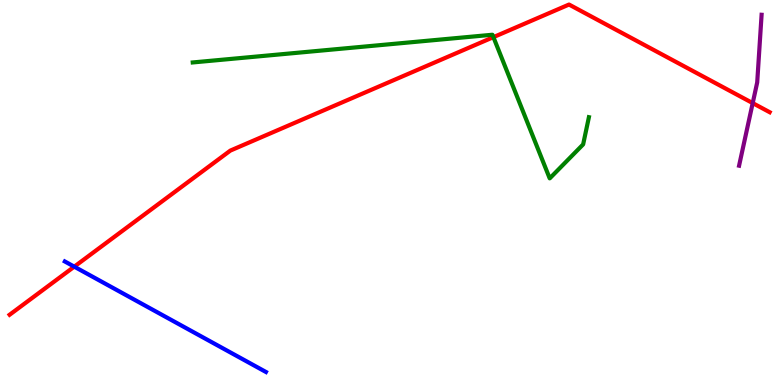[{'lines': ['blue', 'red'], 'intersections': [{'x': 0.958, 'y': 3.07}]}, {'lines': ['green', 'red'], 'intersections': [{'x': 6.37, 'y': 9.04}]}, {'lines': ['purple', 'red'], 'intersections': [{'x': 9.71, 'y': 7.32}]}, {'lines': ['blue', 'green'], 'intersections': []}, {'lines': ['blue', 'purple'], 'intersections': []}, {'lines': ['green', 'purple'], 'intersections': []}]